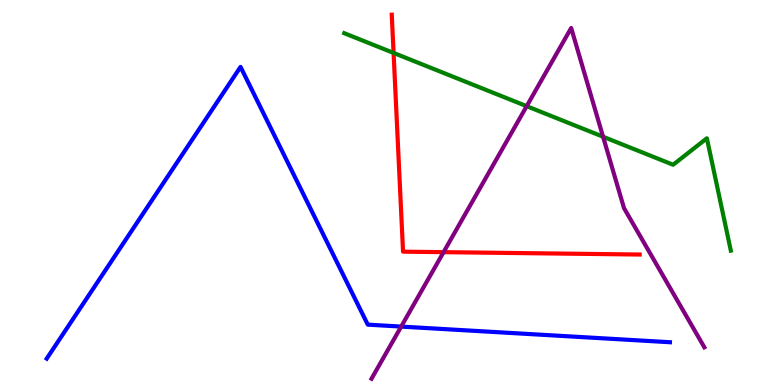[{'lines': ['blue', 'red'], 'intersections': []}, {'lines': ['green', 'red'], 'intersections': [{'x': 5.08, 'y': 8.63}]}, {'lines': ['purple', 'red'], 'intersections': [{'x': 5.72, 'y': 3.45}]}, {'lines': ['blue', 'green'], 'intersections': []}, {'lines': ['blue', 'purple'], 'intersections': [{'x': 5.18, 'y': 1.52}]}, {'lines': ['green', 'purple'], 'intersections': [{'x': 6.8, 'y': 7.24}, {'x': 7.78, 'y': 6.45}]}]